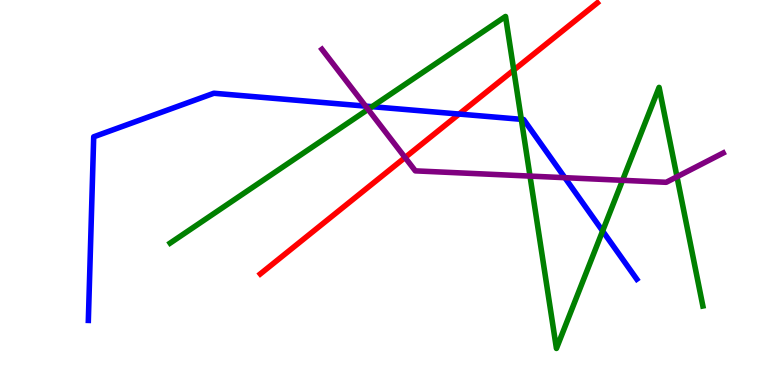[{'lines': ['blue', 'red'], 'intersections': [{'x': 5.92, 'y': 7.04}]}, {'lines': ['green', 'red'], 'intersections': [{'x': 6.63, 'y': 8.18}]}, {'lines': ['purple', 'red'], 'intersections': [{'x': 5.23, 'y': 5.91}]}, {'lines': ['blue', 'green'], 'intersections': [{'x': 4.8, 'y': 7.23}, {'x': 6.73, 'y': 6.9}, {'x': 7.78, 'y': 4.0}]}, {'lines': ['blue', 'purple'], 'intersections': [{'x': 4.72, 'y': 7.24}, {'x': 7.29, 'y': 5.38}]}, {'lines': ['green', 'purple'], 'intersections': [{'x': 4.75, 'y': 7.16}, {'x': 6.84, 'y': 5.43}, {'x': 8.03, 'y': 5.32}, {'x': 8.74, 'y': 5.41}]}]